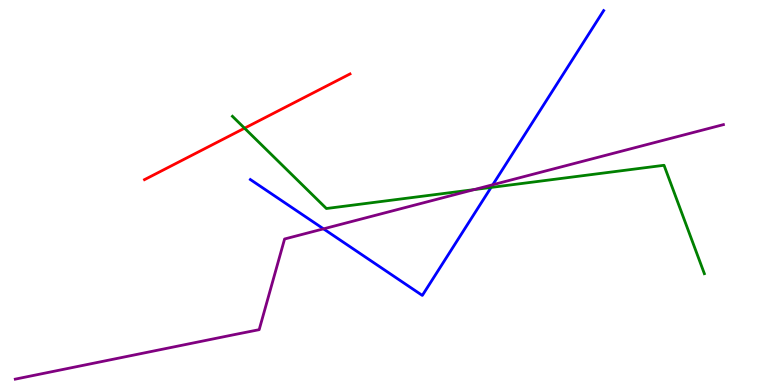[{'lines': ['blue', 'red'], 'intersections': []}, {'lines': ['green', 'red'], 'intersections': [{'x': 3.16, 'y': 6.67}]}, {'lines': ['purple', 'red'], 'intersections': []}, {'lines': ['blue', 'green'], 'intersections': [{'x': 6.34, 'y': 5.13}]}, {'lines': ['blue', 'purple'], 'intersections': [{'x': 4.17, 'y': 4.06}, {'x': 6.36, 'y': 5.2}]}, {'lines': ['green', 'purple'], 'intersections': [{'x': 6.12, 'y': 5.08}]}]